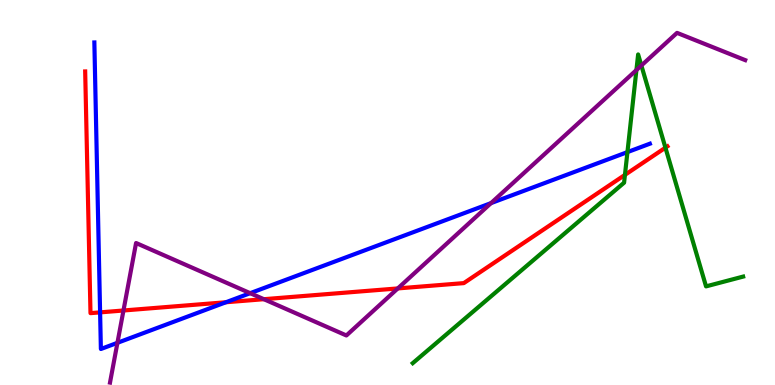[{'lines': ['blue', 'red'], 'intersections': [{'x': 1.29, 'y': 1.89}, {'x': 2.92, 'y': 2.15}]}, {'lines': ['green', 'red'], 'intersections': [{'x': 8.06, 'y': 5.46}, {'x': 8.59, 'y': 6.16}]}, {'lines': ['purple', 'red'], 'intersections': [{'x': 1.59, 'y': 1.94}, {'x': 3.4, 'y': 2.23}, {'x': 5.13, 'y': 2.51}]}, {'lines': ['blue', 'green'], 'intersections': [{'x': 8.1, 'y': 6.05}]}, {'lines': ['blue', 'purple'], 'intersections': [{'x': 1.52, 'y': 1.1}, {'x': 3.23, 'y': 2.38}, {'x': 6.34, 'y': 4.72}]}, {'lines': ['green', 'purple'], 'intersections': [{'x': 8.21, 'y': 8.18}, {'x': 8.28, 'y': 8.3}]}]